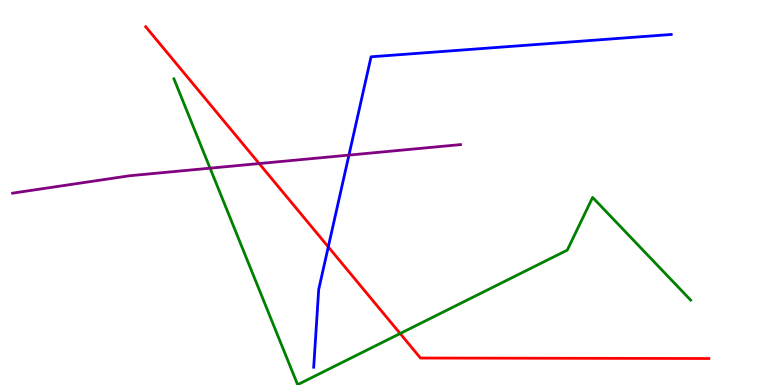[{'lines': ['blue', 'red'], 'intersections': [{'x': 4.24, 'y': 3.59}]}, {'lines': ['green', 'red'], 'intersections': [{'x': 5.16, 'y': 1.34}]}, {'lines': ['purple', 'red'], 'intersections': [{'x': 3.34, 'y': 5.75}]}, {'lines': ['blue', 'green'], 'intersections': []}, {'lines': ['blue', 'purple'], 'intersections': [{'x': 4.5, 'y': 5.97}]}, {'lines': ['green', 'purple'], 'intersections': [{'x': 2.71, 'y': 5.63}]}]